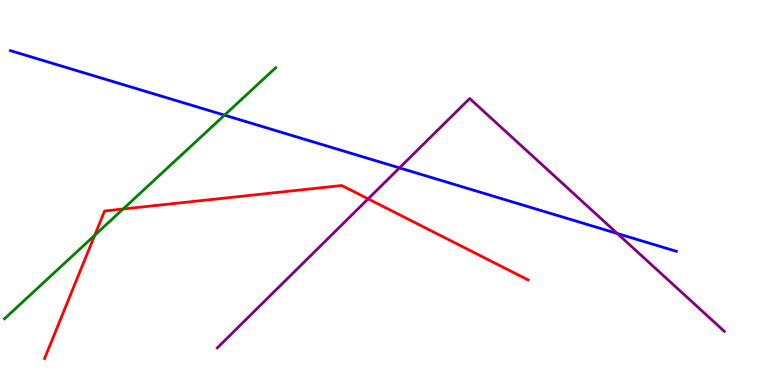[{'lines': ['blue', 'red'], 'intersections': []}, {'lines': ['green', 'red'], 'intersections': [{'x': 1.22, 'y': 3.89}, {'x': 1.59, 'y': 4.57}]}, {'lines': ['purple', 'red'], 'intersections': [{'x': 4.75, 'y': 4.83}]}, {'lines': ['blue', 'green'], 'intersections': [{'x': 2.9, 'y': 7.01}]}, {'lines': ['blue', 'purple'], 'intersections': [{'x': 5.15, 'y': 5.64}, {'x': 7.97, 'y': 3.93}]}, {'lines': ['green', 'purple'], 'intersections': []}]